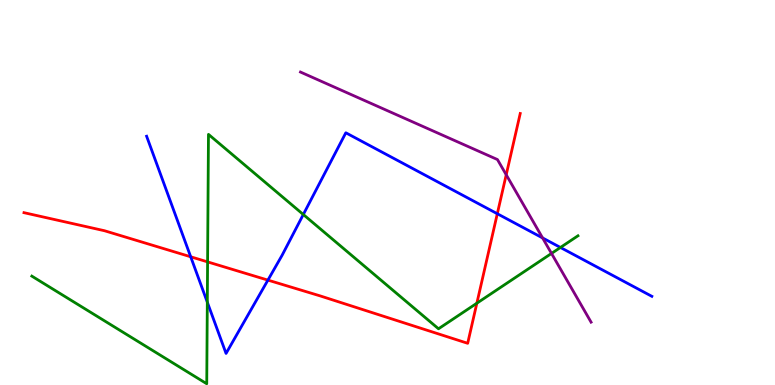[{'lines': ['blue', 'red'], 'intersections': [{'x': 2.46, 'y': 3.33}, {'x': 3.46, 'y': 2.72}, {'x': 6.42, 'y': 4.45}]}, {'lines': ['green', 'red'], 'intersections': [{'x': 2.68, 'y': 3.2}, {'x': 6.15, 'y': 2.12}]}, {'lines': ['purple', 'red'], 'intersections': [{'x': 6.53, 'y': 5.46}]}, {'lines': ['blue', 'green'], 'intersections': [{'x': 2.67, 'y': 2.15}, {'x': 3.91, 'y': 4.43}, {'x': 7.23, 'y': 3.57}]}, {'lines': ['blue', 'purple'], 'intersections': [{'x': 7.0, 'y': 3.82}]}, {'lines': ['green', 'purple'], 'intersections': [{'x': 7.12, 'y': 3.42}]}]